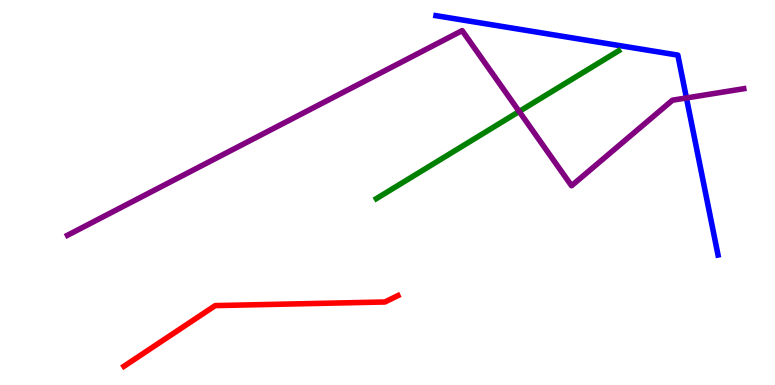[{'lines': ['blue', 'red'], 'intersections': []}, {'lines': ['green', 'red'], 'intersections': []}, {'lines': ['purple', 'red'], 'intersections': []}, {'lines': ['blue', 'green'], 'intersections': []}, {'lines': ['blue', 'purple'], 'intersections': [{'x': 8.86, 'y': 7.46}]}, {'lines': ['green', 'purple'], 'intersections': [{'x': 6.7, 'y': 7.1}]}]